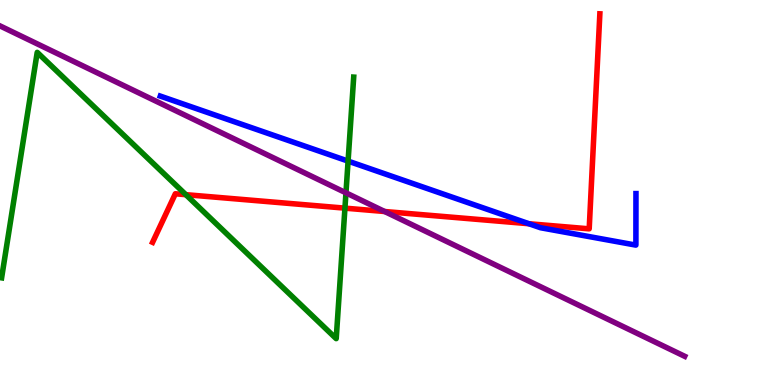[{'lines': ['blue', 'red'], 'intersections': [{'x': 6.83, 'y': 4.19}]}, {'lines': ['green', 'red'], 'intersections': [{'x': 2.4, 'y': 4.94}, {'x': 4.45, 'y': 4.59}]}, {'lines': ['purple', 'red'], 'intersections': [{'x': 4.96, 'y': 4.51}]}, {'lines': ['blue', 'green'], 'intersections': [{'x': 4.49, 'y': 5.82}]}, {'lines': ['blue', 'purple'], 'intersections': []}, {'lines': ['green', 'purple'], 'intersections': [{'x': 4.46, 'y': 4.99}]}]